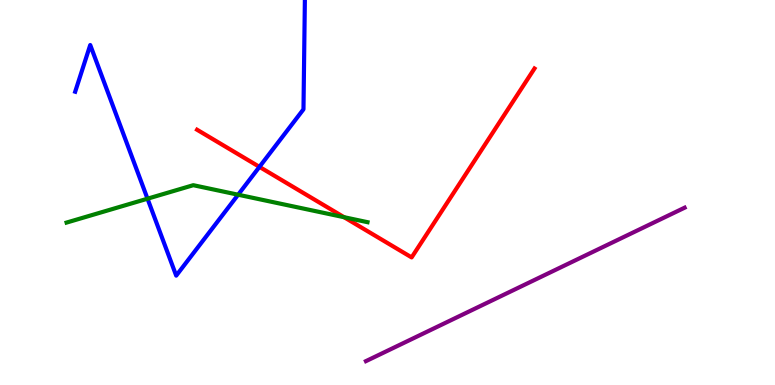[{'lines': ['blue', 'red'], 'intersections': [{'x': 3.35, 'y': 5.67}]}, {'lines': ['green', 'red'], 'intersections': [{'x': 4.44, 'y': 4.36}]}, {'lines': ['purple', 'red'], 'intersections': []}, {'lines': ['blue', 'green'], 'intersections': [{'x': 1.9, 'y': 4.84}, {'x': 3.07, 'y': 4.94}]}, {'lines': ['blue', 'purple'], 'intersections': []}, {'lines': ['green', 'purple'], 'intersections': []}]